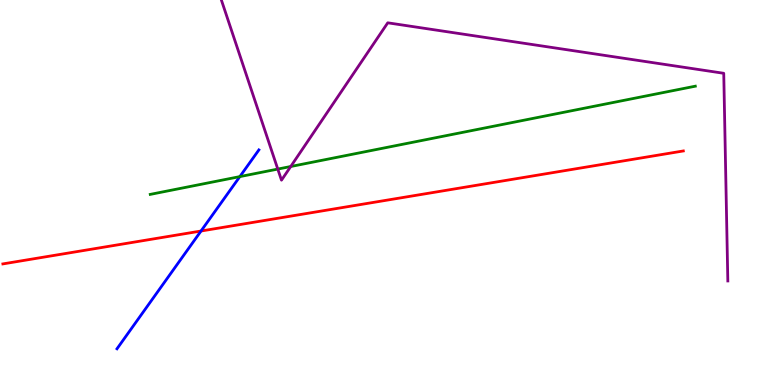[{'lines': ['blue', 'red'], 'intersections': [{'x': 2.59, 'y': 4.0}]}, {'lines': ['green', 'red'], 'intersections': []}, {'lines': ['purple', 'red'], 'intersections': []}, {'lines': ['blue', 'green'], 'intersections': [{'x': 3.09, 'y': 5.41}]}, {'lines': ['blue', 'purple'], 'intersections': []}, {'lines': ['green', 'purple'], 'intersections': [{'x': 3.58, 'y': 5.61}, {'x': 3.75, 'y': 5.68}]}]